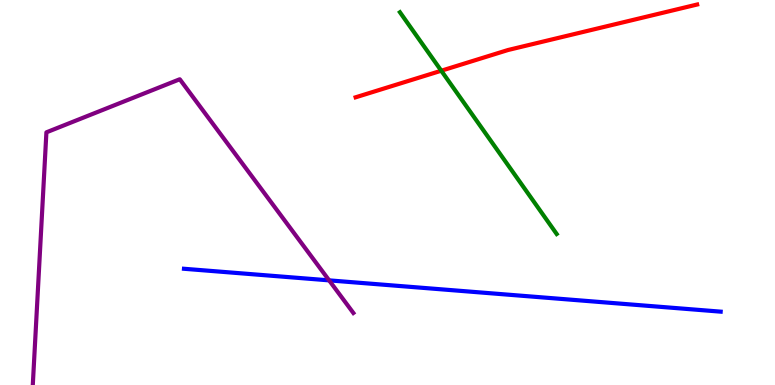[{'lines': ['blue', 'red'], 'intersections': []}, {'lines': ['green', 'red'], 'intersections': [{'x': 5.69, 'y': 8.16}]}, {'lines': ['purple', 'red'], 'intersections': []}, {'lines': ['blue', 'green'], 'intersections': []}, {'lines': ['blue', 'purple'], 'intersections': [{'x': 4.25, 'y': 2.72}]}, {'lines': ['green', 'purple'], 'intersections': []}]